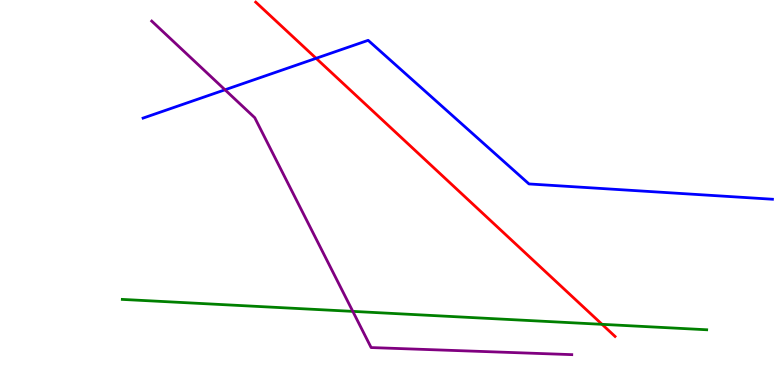[{'lines': ['blue', 'red'], 'intersections': [{'x': 4.08, 'y': 8.49}]}, {'lines': ['green', 'red'], 'intersections': [{'x': 7.77, 'y': 1.58}]}, {'lines': ['purple', 'red'], 'intersections': []}, {'lines': ['blue', 'green'], 'intersections': []}, {'lines': ['blue', 'purple'], 'intersections': [{'x': 2.9, 'y': 7.67}]}, {'lines': ['green', 'purple'], 'intersections': [{'x': 4.55, 'y': 1.91}]}]